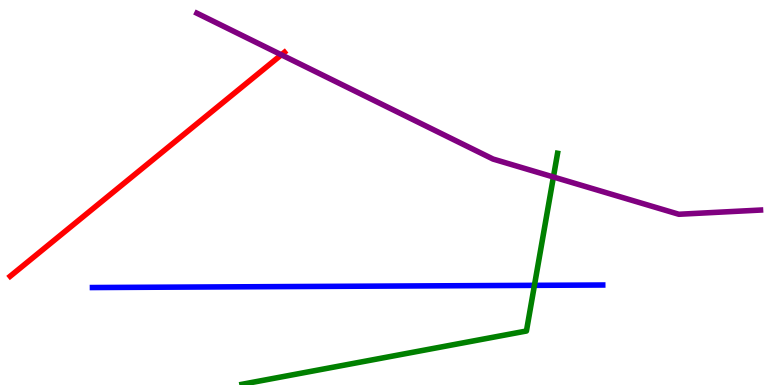[{'lines': ['blue', 'red'], 'intersections': []}, {'lines': ['green', 'red'], 'intersections': []}, {'lines': ['purple', 'red'], 'intersections': [{'x': 3.63, 'y': 8.58}]}, {'lines': ['blue', 'green'], 'intersections': [{'x': 6.9, 'y': 2.59}]}, {'lines': ['blue', 'purple'], 'intersections': []}, {'lines': ['green', 'purple'], 'intersections': [{'x': 7.14, 'y': 5.4}]}]